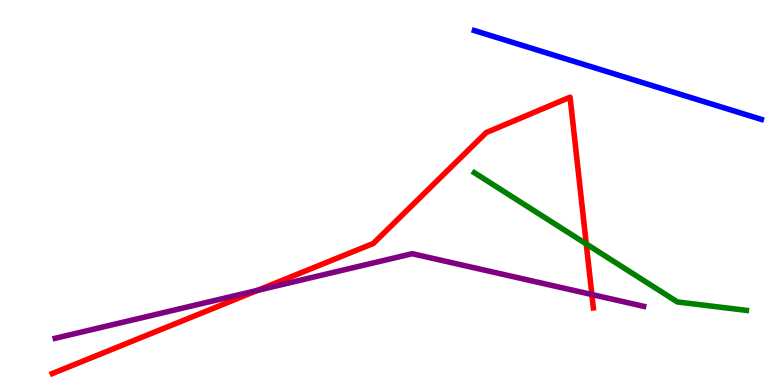[{'lines': ['blue', 'red'], 'intersections': []}, {'lines': ['green', 'red'], 'intersections': [{'x': 7.56, 'y': 3.66}]}, {'lines': ['purple', 'red'], 'intersections': [{'x': 3.33, 'y': 2.46}, {'x': 7.64, 'y': 2.35}]}, {'lines': ['blue', 'green'], 'intersections': []}, {'lines': ['blue', 'purple'], 'intersections': []}, {'lines': ['green', 'purple'], 'intersections': []}]